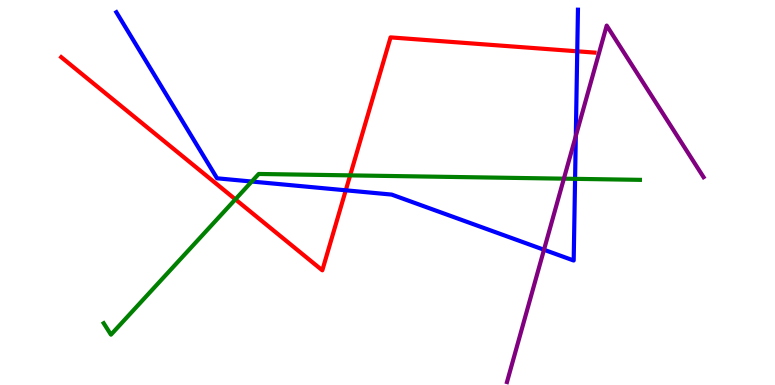[{'lines': ['blue', 'red'], 'intersections': [{'x': 4.46, 'y': 5.06}, {'x': 7.45, 'y': 8.67}]}, {'lines': ['green', 'red'], 'intersections': [{'x': 3.04, 'y': 4.82}, {'x': 4.52, 'y': 5.44}]}, {'lines': ['purple', 'red'], 'intersections': []}, {'lines': ['blue', 'green'], 'intersections': [{'x': 3.25, 'y': 5.28}, {'x': 7.42, 'y': 5.35}]}, {'lines': ['blue', 'purple'], 'intersections': [{'x': 7.02, 'y': 3.51}, {'x': 7.43, 'y': 6.47}]}, {'lines': ['green', 'purple'], 'intersections': [{'x': 7.28, 'y': 5.36}]}]